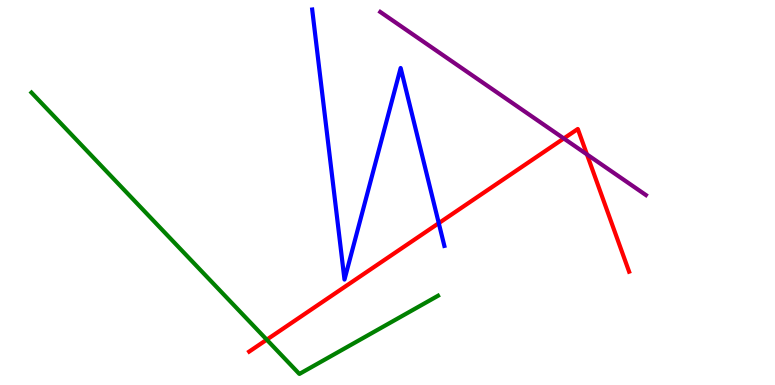[{'lines': ['blue', 'red'], 'intersections': [{'x': 5.66, 'y': 4.2}]}, {'lines': ['green', 'red'], 'intersections': [{'x': 3.44, 'y': 1.18}]}, {'lines': ['purple', 'red'], 'intersections': [{'x': 7.27, 'y': 6.4}, {'x': 7.57, 'y': 5.99}]}, {'lines': ['blue', 'green'], 'intersections': []}, {'lines': ['blue', 'purple'], 'intersections': []}, {'lines': ['green', 'purple'], 'intersections': []}]